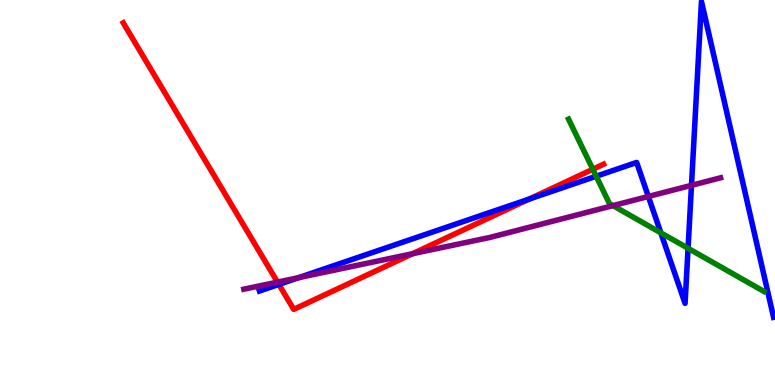[{'lines': ['blue', 'red'], 'intersections': [{'x': 3.6, 'y': 2.61}, {'x': 6.83, 'y': 4.83}]}, {'lines': ['green', 'red'], 'intersections': [{'x': 7.65, 'y': 5.6}]}, {'lines': ['purple', 'red'], 'intersections': [{'x': 3.58, 'y': 2.67}, {'x': 5.32, 'y': 3.41}]}, {'lines': ['blue', 'green'], 'intersections': [{'x': 7.69, 'y': 5.42}, {'x': 8.53, 'y': 3.95}, {'x': 8.88, 'y': 3.55}]}, {'lines': ['blue', 'purple'], 'intersections': [{'x': 3.85, 'y': 2.79}, {'x': 8.37, 'y': 4.9}, {'x': 8.92, 'y': 5.19}]}, {'lines': ['green', 'purple'], 'intersections': [{'x': 7.91, 'y': 4.66}]}]